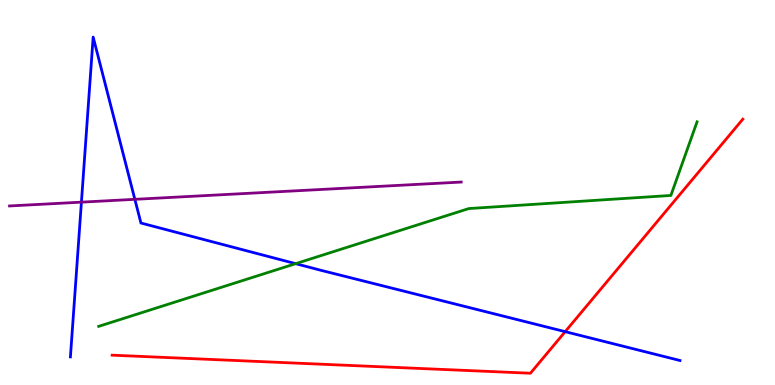[{'lines': ['blue', 'red'], 'intersections': [{'x': 7.29, 'y': 1.39}]}, {'lines': ['green', 'red'], 'intersections': []}, {'lines': ['purple', 'red'], 'intersections': []}, {'lines': ['blue', 'green'], 'intersections': [{'x': 3.82, 'y': 3.15}]}, {'lines': ['blue', 'purple'], 'intersections': [{'x': 1.05, 'y': 4.75}, {'x': 1.74, 'y': 4.82}]}, {'lines': ['green', 'purple'], 'intersections': []}]